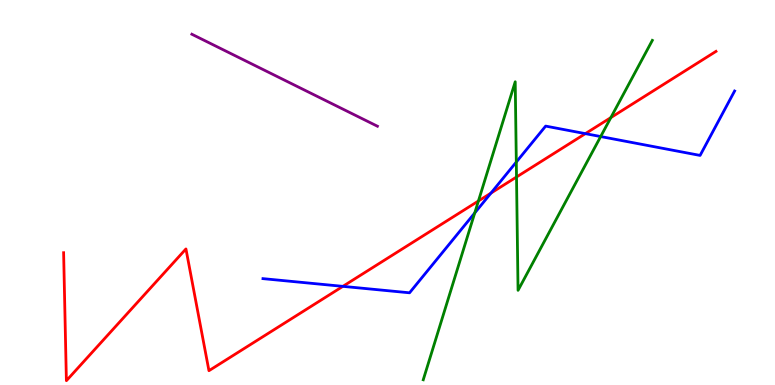[{'lines': ['blue', 'red'], 'intersections': [{'x': 4.42, 'y': 2.56}, {'x': 6.33, 'y': 4.98}, {'x': 7.55, 'y': 6.53}]}, {'lines': ['green', 'red'], 'intersections': [{'x': 6.17, 'y': 4.78}, {'x': 6.66, 'y': 5.4}, {'x': 7.88, 'y': 6.95}]}, {'lines': ['purple', 'red'], 'intersections': []}, {'lines': ['blue', 'green'], 'intersections': [{'x': 6.13, 'y': 4.47}, {'x': 6.66, 'y': 5.79}, {'x': 7.75, 'y': 6.45}]}, {'lines': ['blue', 'purple'], 'intersections': []}, {'lines': ['green', 'purple'], 'intersections': []}]